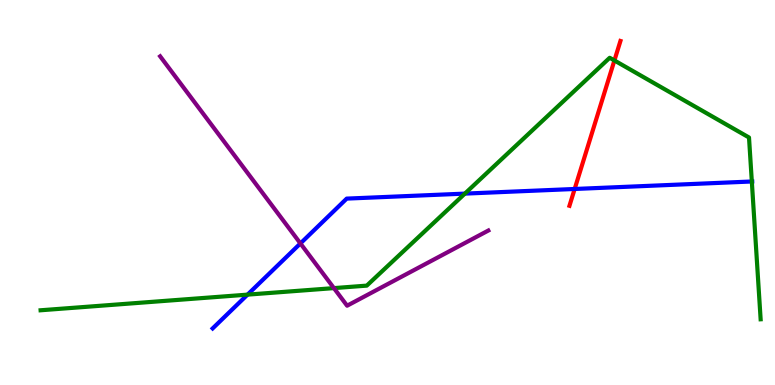[{'lines': ['blue', 'red'], 'intersections': [{'x': 7.42, 'y': 5.09}]}, {'lines': ['green', 'red'], 'intersections': [{'x': 7.93, 'y': 8.43}]}, {'lines': ['purple', 'red'], 'intersections': []}, {'lines': ['blue', 'green'], 'intersections': [{'x': 3.19, 'y': 2.35}, {'x': 6.0, 'y': 4.97}, {'x': 9.7, 'y': 5.29}]}, {'lines': ['blue', 'purple'], 'intersections': [{'x': 3.88, 'y': 3.68}]}, {'lines': ['green', 'purple'], 'intersections': [{'x': 4.31, 'y': 2.52}]}]